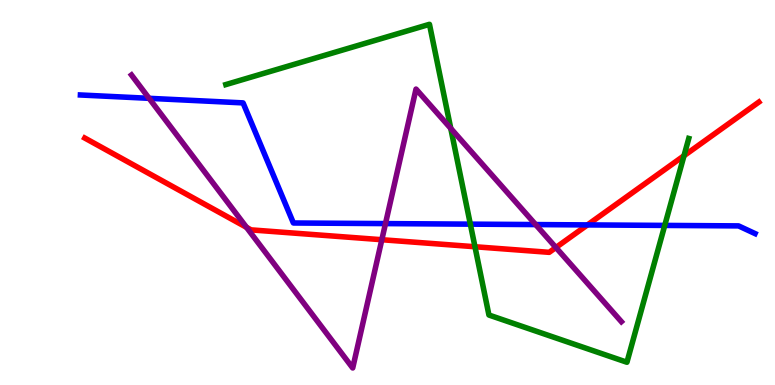[{'lines': ['blue', 'red'], 'intersections': [{'x': 7.58, 'y': 4.16}]}, {'lines': ['green', 'red'], 'intersections': [{'x': 6.13, 'y': 3.59}, {'x': 8.83, 'y': 5.96}]}, {'lines': ['purple', 'red'], 'intersections': [{'x': 3.18, 'y': 4.09}, {'x': 4.93, 'y': 3.77}, {'x': 7.17, 'y': 3.57}]}, {'lines': ['blue', 'green'], 'intersections': [{'x': 6.07, 'y': 4.18}, {'x': 8.58, 'y': 4.15}]}, {'lines': ['blue', 'purple'], 'intersections': [{'x': 1.92, 'y': 7.45}, {'x': 4.97, 'y': 4.19}, {'x': 6.91, 'y': 4.17}]}, {'lines': ['green', 'purple'], 'intersections': [{'x': 5.82, 'y': 6.66}]}]